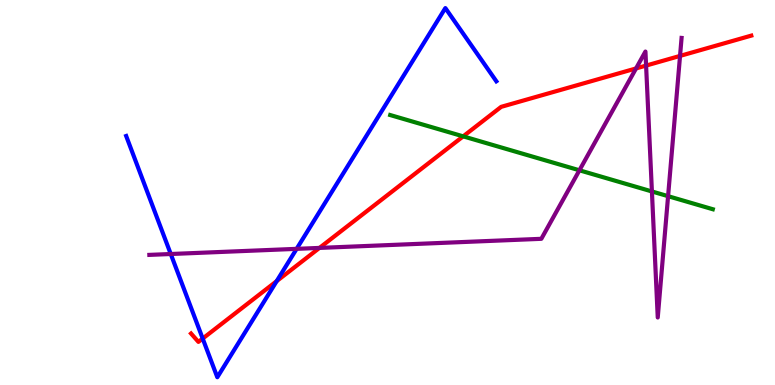[{'lines': ['blue', 'red'], 'intersections': [{'x': 2.62, 'y': 1.21}, {'x': 3.57, 'y': 2.7}]}, {'lines': ['green', 'red'], 'intersections': [{'x': 5.98, 'y': 6.46}]}, {'lines': ['purple', 'red'], 'intersections': [{'x': 4.12, 'y': 3.56}, {'x': 8.21, 'y': 8.22}, {'x': 8.34, 'y': 8.3}, {'x': 8.77, 'y': 8.55}]}, {'lines': ['blue', 'green'], 'intersections': []}, {'lines': ['blue', 'purple'], 'intersections': [{'x': 2.2, 'y': 3.4}, {'x': 3.83, 'y': 3.54}]}, {'lines': ['green', 'purple'], 'intersections': [{'x': 7.48, 'y': 5.58}, {'x': 8.41, 'y': 5.03}, {'x': 8.62, 'y': 4.9}]}]